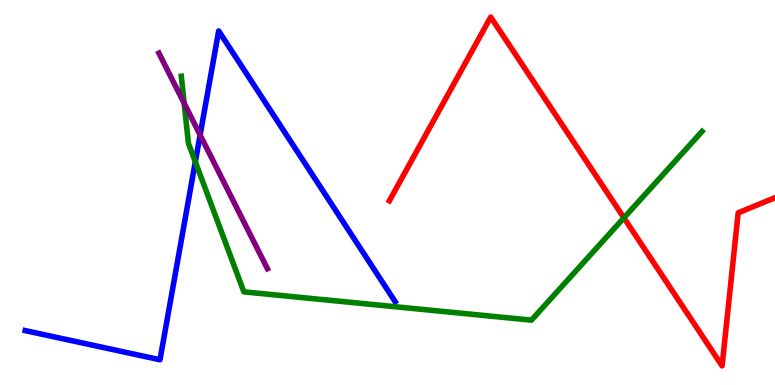[{'lines': ['blue', 'red'], 'intersections': []}, {'lines': ['green', 'red'], 'intersections': [{'x': 8.05, 'y': 4.34}]}, {'lines': ['purple', 'red'], 'intersections': []}, {'lines': ['blue', 'green'], 'intersections': [{'x': 2.52, 'y': 5.8}]}, {'lines': ['blue', 'purple'], 'intersections': [{'x': 2.58, 'y': 6.49}]}, {'lines': ['green', 'purple'], 'intersections': [{'x': 2.38, 'y': 7.32}]}]